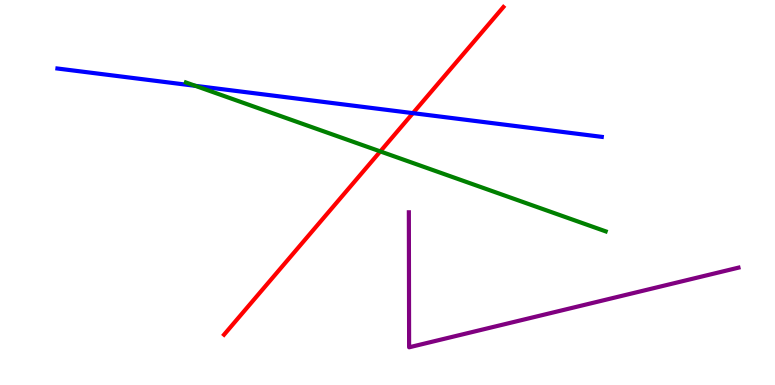[{'lines': ['blue', 'red'], 'intersections': [{'x': 5.33, 'y': 7.06}]}, {'lines': ['green', 'red'], 'intersections': [{'x': 4.91, 'y': 6.07}]}, {'lines': ['purple', 'red'], 'intersections': []}, {'lines': ['blue', 'green'], 'intersections': [{'x': 2.52, 'y': 7.77}]}, {'lines': ['blue', 'purple'], 'intersections': []}, {'lines': ['green', 'purple'], 'intersections': []}]